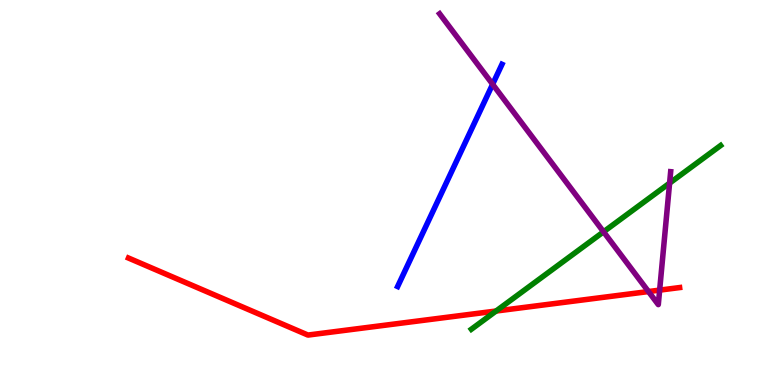[{'lines': ['blue', 'red'], 'intersections': []}, {'lines': ['green', 'red'], 'intersections': [{'x': 6.4, 'y': 1.92}]}, {'lines': ['purple', 'red'], 'intersections': [{'x': 8.37, 'y': 2.43}, {'x': 8.51, 'y': 2.46}]}, {'lines': ['blue', 'green'], 'intersections': []}, {'lines': ['blue', 'purple'], 'intersections': [{'x': 6.36, 'y': 7.81}]}, {'lines': ['green', 'purple'], 'intersections': [{'x': 7.79, 'y': 3.98}, {'x': 8.64, 'y': 5.24}]}]